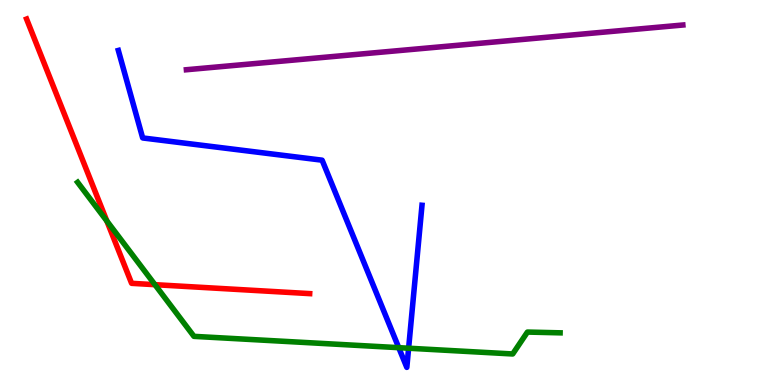[{'lines': ['blue', 'red'], 'intersections': []}, {'lines': ['green', 'red'], 'intersections': [{'x': 1.38, 'y': 4.26}, {'x': 2.0, 'y': 2.61}]}, {'lines': ['purple', 'red'], 'intersections': []}, {'lines': ['blue', 'green'], 'intersections': [{'x': 5.15, 'y': 0.97}, {'x': 5.27, 'y': 0.955}]}, {'lines': ['blue', 'purple'], 'intersections': []}, {'lines': ['green', 'purple'], 'intersections': []}]